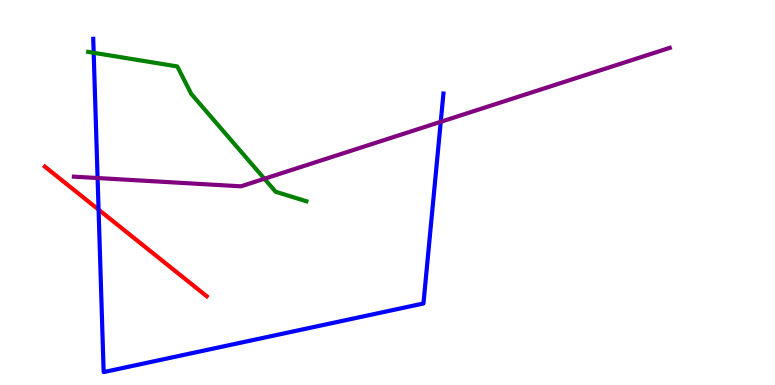[{'lines': ['blue', 'red'], 'intersections': [{'x': 1.27, 'y': 4.55}]}, {'lines': ['green', 'red'], 'intersections': []}, {'lines': ['purple', 'red'], 'intersections': []}, {'lines': ['blue', 'green'], 'intersections': [{'x': 1.21, 'y': 8.63}]}, {'lines': ['blue', 'purple'], 'intersections': [{'x': 1.26, 'y': 5.38}, {'x': 5.69, 'y': 6.84}]}, {'lines': ['green', 'purple'], 'intersections': [{'x': 3.41, 'y': 5.36}]}]